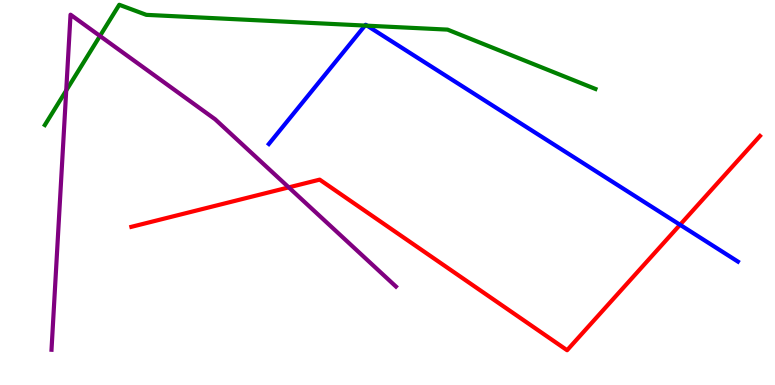[{'lines': ['blue', 'red'], 'intersections': [{'x': 8.77, 'y': 4.16}]}, {'lines': ['green', 'red'], 'intersections': []}, {'lines': ['purple', 'red'], 'intersections': [{'x': 3.73, 'y': 5.13}]}, {'lines': ['blue', 'green'], 'intersections': [{'x': 4.71, 'y': 9.34}, {'x': 4.74, 'y': 9.33}]}, {'lines': ['blue', 'purple'], 'intersections': []}, {'lines': ['green', 'purple'], 'intersections': [{'x': 0.854, 'y': 7.65}, {'x': 1.29, 'y': 9.07}]}]